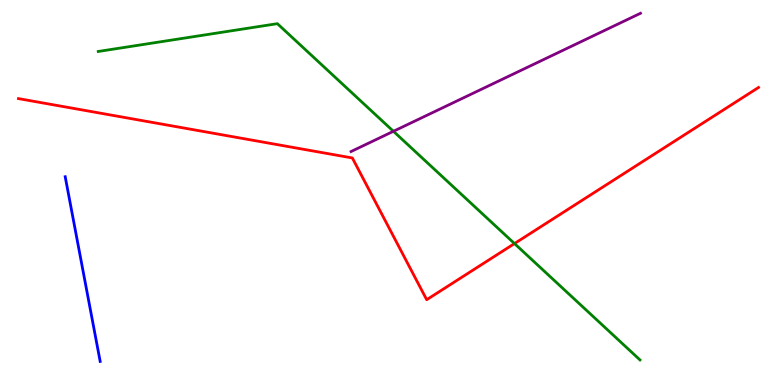[{'lines': ['blue', 'red'], 'intersections': []}, {'lines': ['green', 'red'], 'intersections': [{'x': 6.64, 'y': 3.67}]}, {'lines': ['purple', 'red'], 'intersections': []}, {'lines': ['blue', 'green'], 'intersections': []}, {'lines': ['blue', 'purple'], 'intersections': []}, {'lines': ['green', 'purple'], 'intersections': [{'x': 5.08, 'y': 6.59}]}]